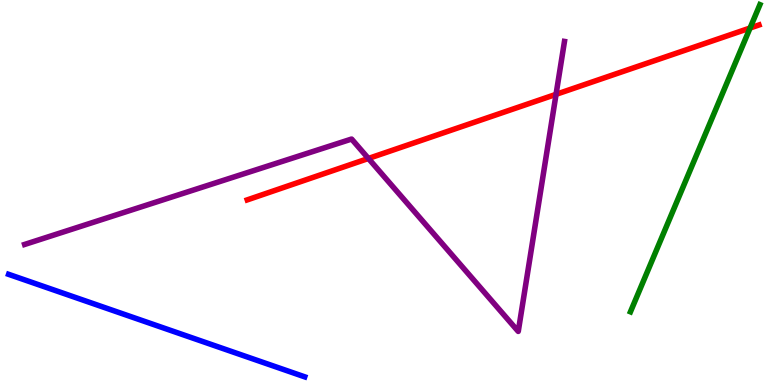[{'lines': ['blue', 'red'], 'intersections': []}, {'lines': ['green', 'red'], 'intersections': [{'x': 9.68, 'y': 9.27}]}, {'lines': ['purple', 'red'], 'intersections': [{'x': 4.75, 'y': 5.88}, {'x': 7.17, 'y': 7.55}]}, {'lines': ['blue', 'green'], 'intersections': []}, {'lines': ['blue', 'purple'], 'intersections': []}, {'lines': ['green', 'purple'], 'intersections': []}]